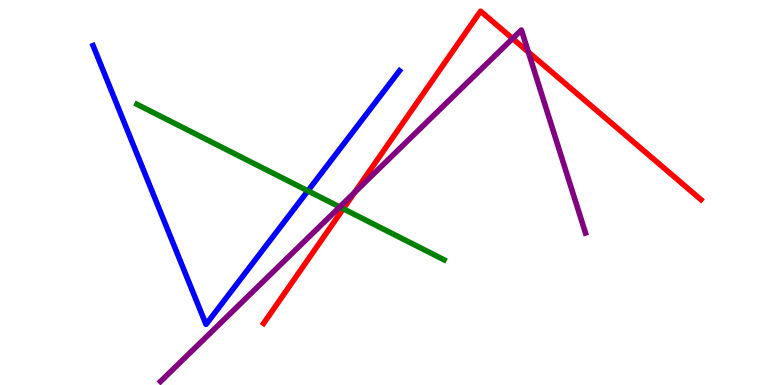[{'lines': ['blue', 'red'], 'intersections': []}, {'lines': ['green', 'red'], 'intersections': [{'x': 4.43, 'y': 4.58}]}, {'lines': ['purple', 'red'], 'intersections': [{'x': 4.58, 'y': 5.0}, {'x': 6.61, 'y': 9.0}, {'x': 6.82, 'y': 8.65}]}, {'lines': ['blue', 'green'], 'intersections': [{'x': 3.97, 'y': 5.04}]}, {'lines': ['blue', 'purple'], 'intersections': []}, {'lines': ['green', 'purple'], 'intersections': [{'x': 4.38, 'y': 4.62}]}]